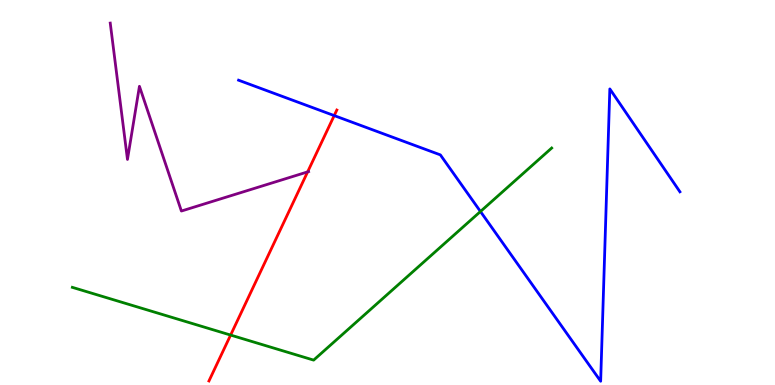[{'lines': ['blue', 'red'], 'intersections': [{'x': 4.31, 'y': 7.0}]}, {'lines': ['green', 'red'], 'intersections': [{'x': 2.98, 'y': 1.3}]}, {'lines': ['purple', 'red'], 'intersections': [{'x': 3.97, 'y': 5.54}]}, {'lines': ['blue', 'green'], 'intersections': [{'x': 6.2, 'y': 4.51}]}, {'lines': ['blue', 'purple'], 'intersections': []}, {'lines': ['green', 'purple'], 'intersections': []}]